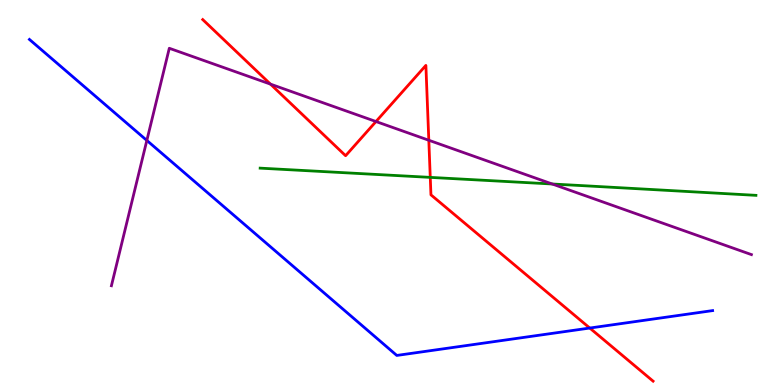[{'lines': ['blue', 'red'], 'intersections': [{'x': 7.61, 'y': 1.48}]}, {'lines': ['green', 'red'], 'intersections': [{'x': 5.55, 'y': 5.39}]}, {'lines': ['purple', 'red'], 'intersections': [{'x': 3.49, 'y': 7.81}, {'x': 4.85, 'y': 6.84}, {'x': 5.53, 'y': 6.36}]}, {'lines': ['blue', 'green'], 'intersections': []}, {'lines': ['blue', 'purple'], 'intersections': [{'x': 1.89, 'y': 6.35}]}, {'lines': ['green', 'purple'], 'intersections': [{'x': 7.13, 'y': 5.22}]}]